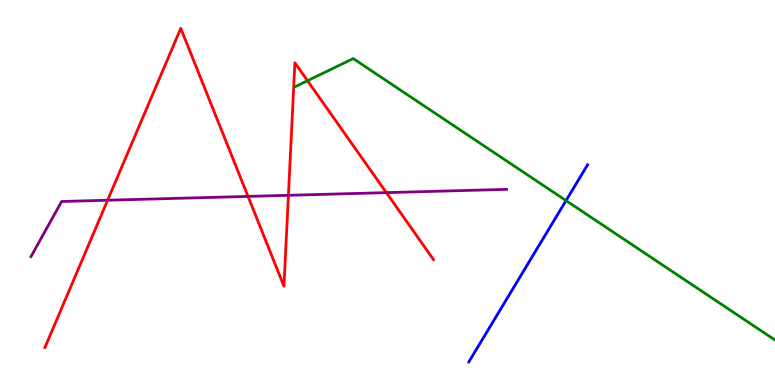[{'lines': ['blue', 'red'], 'intersections': []}, {'lines': ['green', 'red'], 'intersections': [{'x': 3.97, 'y': 7.9}]}, {'lines': ['purple', 'red'], 'intersections': [{'x': 1.39, 'y': 4.8}, {'x': 3.2, 'y': 4.9}, {'x': 3.72, 'y': 4.93}, {'x': 4.98, 'y': 5.0}]}, {'lines': ['blue', 'green'], 'intersections': [{'x': 7.3, 'y': 4.79}]}, {'lines': ['blue', 'purple'], 'intersections': []}, {'lines': ['green', 'purple'], 'intersections': []}]